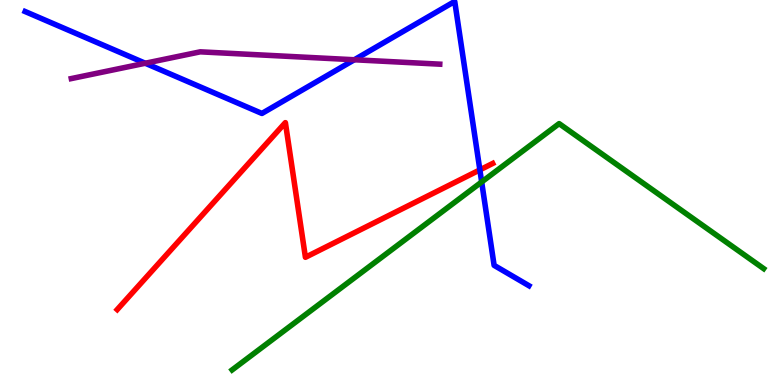[{'lines': ['blue', 'red'], 'intersections': [{'x': 6.19, 'y': 5.59}]}, {'lines': ['green', 'red'], 'intersections': []}, {'lines': ['purple', 'red'], 'intersections': []}, {'lines': ['blue', 'green'], 'intersections': [{'x': 6.22, 'y': 5.27}]}, {'lines': ['blue', 'purple'], 'intersections': [{'x': 1.87, 'y': 8.36}, {'x': 4.57, 'y': 8.45}]}, {'lines': ['green', 'purple'], 'intersections': []}]